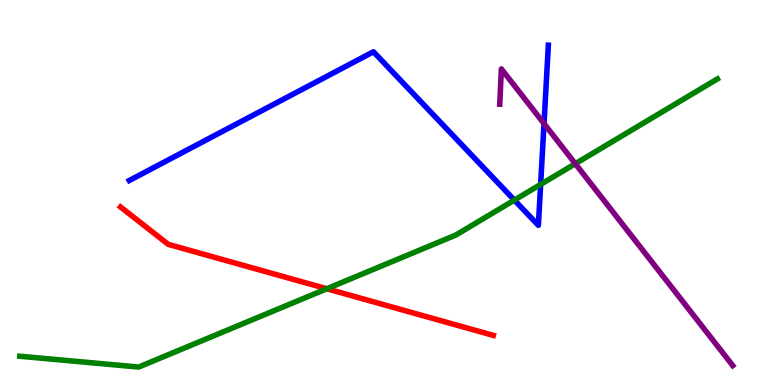[{'lines': ['blue', 'red'], 'intersections': []}, {'lines': ['green', 'red'], 'intersections': [{'x': 4.22, 'y': 2.5}]}, {'lines': ['purple', 'red'], 'intersections': []}, {'lines': ['blue', 'green'], 'intersections': [{'x': 6.64, 'y': 4.8}, {'x': 6.98, 'y': 5.21}]}, {'lines': ['blue', 'purple'], 'intersections': [{'x': 7.02, 'y': 6.79}]}, {'lines': ['green', 'purple'], 'intersections': [{'x': 7.42, 'y': 5.75}]}]